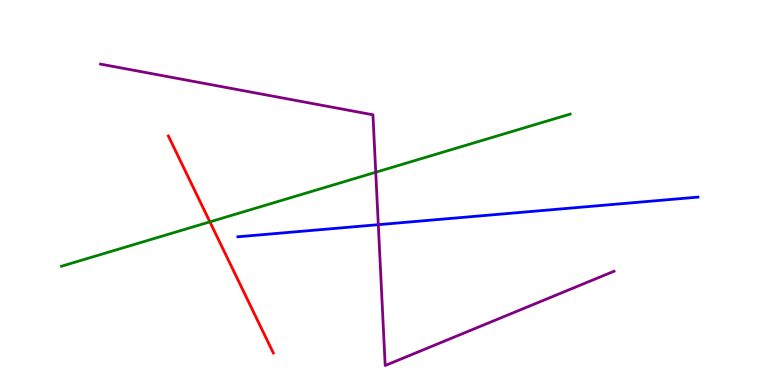[{'lines': ['blue', 'red'], 'intersections': []}, {'lines': ['green', 'red'], 'intersections': [{'x': 2.71, 'y': 4.24}]}, {'lines': ['purple', 'red'], 'intersections': []}, {'lines': ['blue', 'green'], 'intersections': []}, {'lines': ['blue', 'purple'], 'intersections': [{'x': 4.88, 'y': 4.16}]}, {'lines': ['green', 'purple'], 'intersections': [{'x': 4.85, 'y': 5.53}]}]